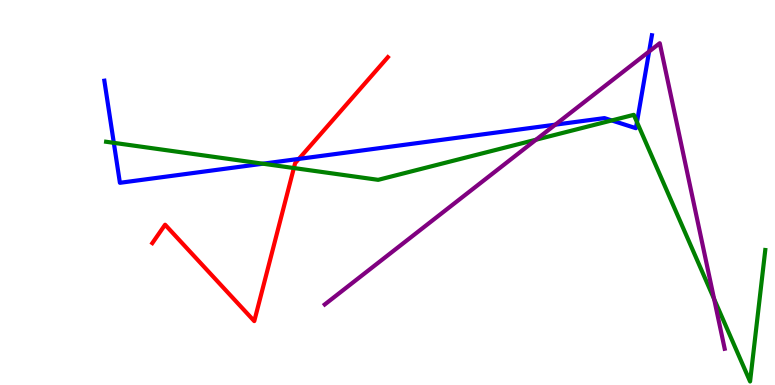[{'lines': ['blue', 'red'], 'intersections': [{'x': 3.86, 'y': 5.87}]}, {'lines': ['green', 'red'], 'intersections': [{'x': 3.79, 'y': 5.64}]}, {'lines': ['purple', 'red'], 'intersections': []}, {'lines': ['blue', 'green'], 'intersections': [{'x': 1.47, 'y': 6.29}, {'x': 3.39, 'y': 5.75}, {'x': 7.89, 'y': 6.87}, {'x': 8.22, 'y': 6.83}]}, {'lines': ['blue', 'purple'], 'intersections': [{'x': 7.17, 'y': 6.76}, {'x': 8.38, 'y': 8.66}]}, {'lines': ['green', 'purple'], 'intersections': [{'x': 6.92, 'y': 6.37}, {'x': 9.21, 'y': 2.23}]}]